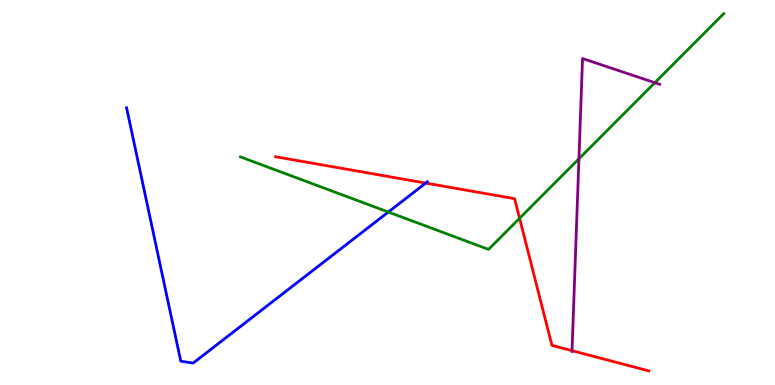[{'lines': ['blue', 'red'], 'intersections': [{'x': 5.49, 'y': 5.24}]}, {'lines': ['green', 'red'], 'intersections': [{'x': 6.7, 'y': 4.33}]}, {'lines': ['purple', 'red'], 'intersections': [{'x': 7.38, 'y': 0.892}]}, {'lines': ['blue', 'green'], 'intersections': [{'x': 5.01, 'y': 4.49}]}, {'lines': ['blue', 'purple'], 'intersections': []}, {'lines': ['green', 'purple'], 'intersections': [{'x': 7.47, 'y': 5.88}, {'x': 8.45, 'y': 7.85}]}]